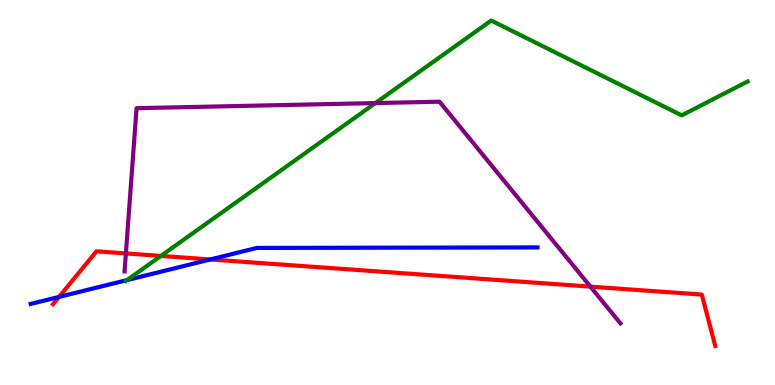[{'lines': ['blue', 'red'], 'intersections': [{'x': 0.761, 'y': 2.29}, {'x': 2.71, 'y': 3.26}]}, {'lines': ['green', 'red'], 'intersections': [{'x': 2.08, 'y': 3.35}]}, {'lines': ['purple', 'red'], 'intersections': [{'x': 1.62, 'y': 3.42}, {'x': 7.62, 'y': 2.56}]}, {'lines': ['blue', 'green'], 'intersections': [{'x': 1.64, 'y': 2.73}]}, {'lines': ['blue', 'purple'], 'intersections': []}, {'lines': ['green', 'purple'], 'intersections': [{'x': 4.84, 'y': 7.32}]}]